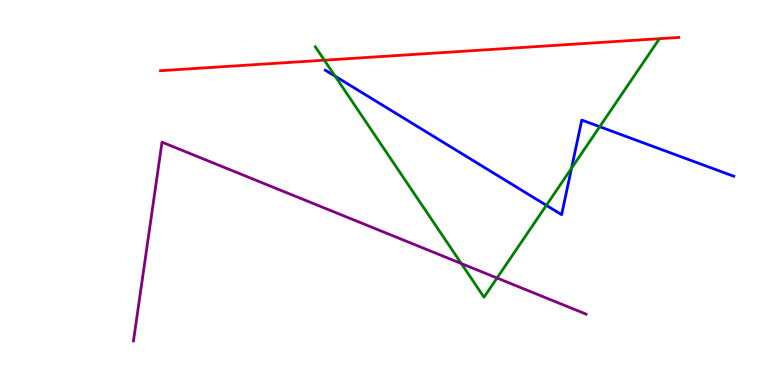[{'lines': ['blue', 'red'], 'intersections': []}, {'lines': ['green', 'red'], 'intersections': [{'x': 4.19, 'y': 8.44}]}, {'lines': ['purple', 'red'], 'intersections': []}, {'lines': ['blue', 'green'], 'intersections': [{'x': 4.32, 'y': 8.02}, {'x': 7.05, 'y': 4.67}, {'x': 7.37, 'y': 5.63}, {'x': 7.74, 'y': 6.71}]}, {'lines': ['blue', 'purple'], 'intersections': []}, {'lines': ['green', 'purple'], 'intersections': [{'x': 5.95, 'y': 3.16}, {'x': 6.41, 'y': 2.78}]}]